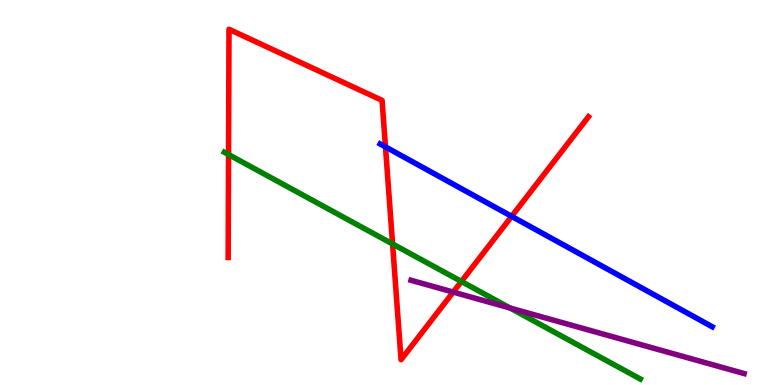[{'lines': ['blue', 'red'], 'intersections': [{'x': 4.97, 'y': 6.18}, {'x': 6.6, 'y': 4.38}]}, {'lines': ['green', 'red'], 'intersections': [{'x': 2.95, 'y': 5.99}, {'x': 5.07, 'y': 3.66}, {'x': 5.95, 'y': 2.69}]}, {'lines': ['purple', 'red'], 'intersections': [{'x': 5.85, 'y': 2.41}]}, {'lines': ['blue', 'green'], 'intersections': []}, {'lines': ['blue', 'purple'], 'intersections': []}, {'lines': ['green', 'purple'], 'intersections': [{'x': 6.58, 'y': 2.0}]}]